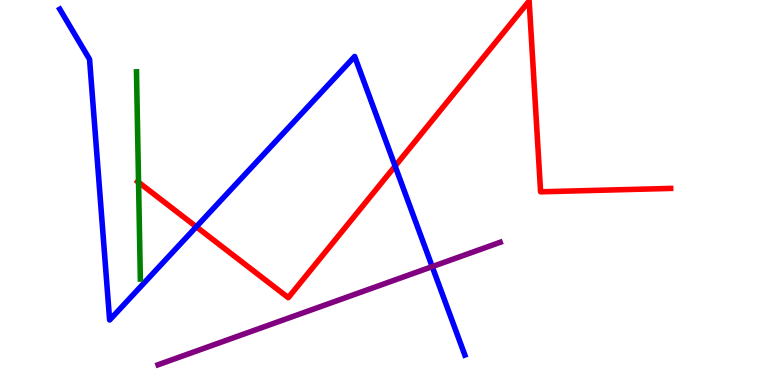[{'lines': ['blue', 'red'], 'intersections': [{'x': 2.53, 'y': 4.11}, {'x': 5.1, 'y': 5.69}]}, {'lines': ['green', 'red'], 'intersections': [{'x': 1.79, 'y': 5.27}]}, {'lines': ['purple', 'red'], 'intersections': []}, {'lines': ['blue', 'green'], 'intersections': []}, {'lines': ['blue', 'purple'], 'intersections': [{'x': 5.58, 'y': 3.07}]}, {'lines': ['green', 'purple'], 'intersections': []}]